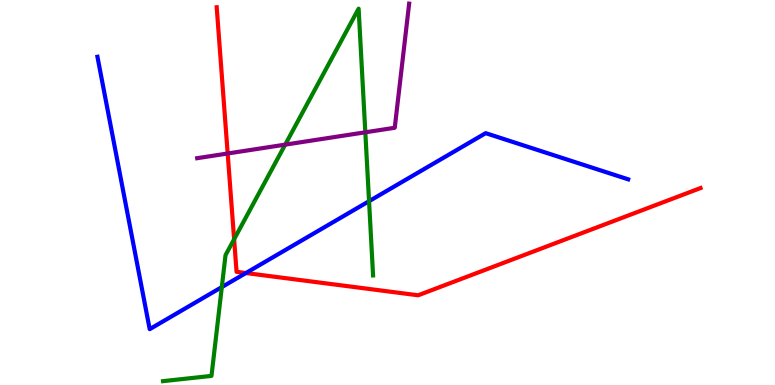[{'lines': ['blue', 'red'], 'intersections': [{'x': 3.17, 'y': 2.91}]}, {'lines': ['green', 'red'], 'intersections': [{'x': 3.02, 'y': 3.79}]}, {'lines': ['purple', 'red'], 'intersections': [{'x': 2.94, 'y': 6.01}]}, {'lines': ['blue', 'green'], 'intersections': [{'x': 2.86, 'y': 2.54}, {'x': 4.76, 'y': 4.77}]}, {'lines': ['blue', 'purple'], 'intersections': []}, {'lines': ['green', 'purple'], 'intersections': [{'x': 3.68, 'y': 6.24}, {'x': 4.71, 'y': 6.56}]}]